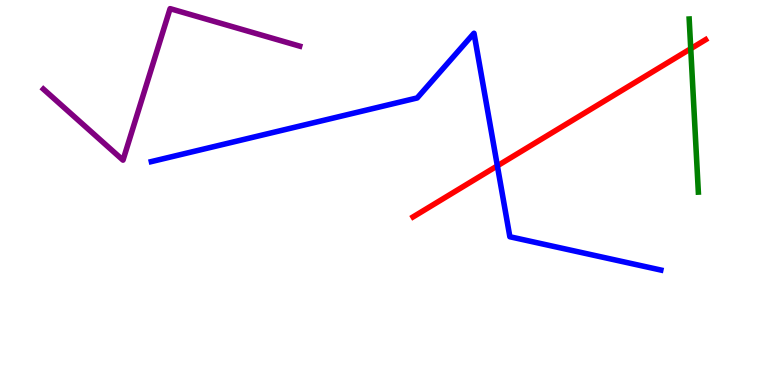[{'lines': ['blue', 'red'], 'intersections': [{'x': 6.42, 'y': 5.69}]}, {'lines': ['green', 'red'], 'intersections': [{'x': 8.91, 'y': 8.74}]}, {'lines': ['purple', 'red'], 'intersections': []}, {'lines': ['blue', 'green'], 'intersections': []}, {'lines': ['blue', 'purple'], 'intersections': []}, {'lines': ['green', 'purple'], 'intersections': []}]